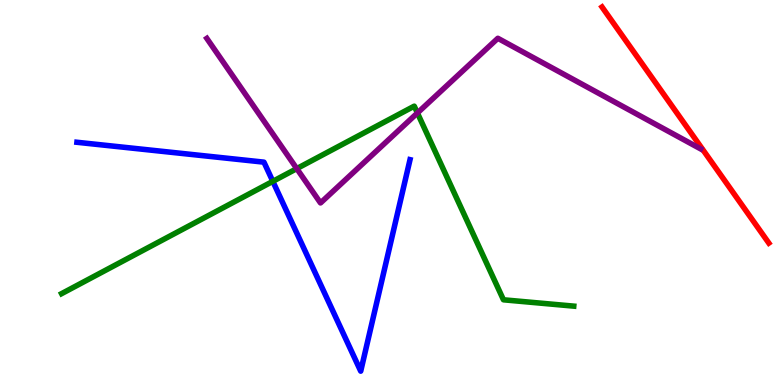[{'lines': ['blue', 'red'], 'intersections': []}, {'lines': ['green', 'red'], 'intersections': []}, {'lines': ['purple', 'red'], 'intersections': []}, {'lines': ['blue', 'green'], 'intersections': [{'x': 3.52, 'y': 5.29}]}, {'lines': ['blue', 'purple'], 'intersections': []}, {'lines': ['green', 'purple'], 'intersections': [{'x': 3.83, 'y': 5.62}, {'x': 5.39, 'y': 7.07}]}]